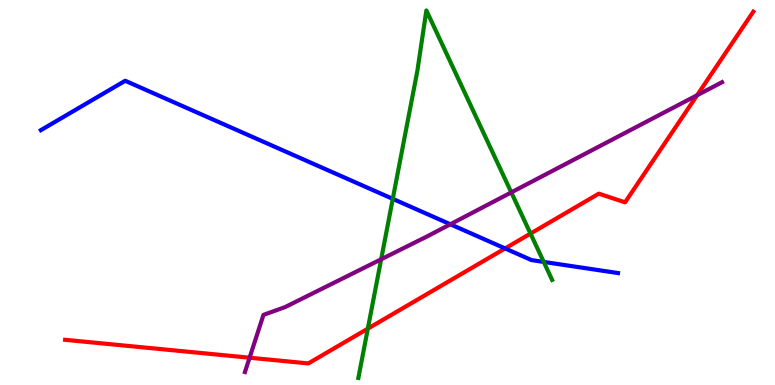[{'lines': ['blue', 'red'], 'intersections': [{'x': 6.52, 'y': 3.55}]}, {'lines': ['green', 'red'], 'intersections': [{'x': 4.75, 'y': 1.46}, {'x': 6.85, 'y': 3.93}]}, {'lines': ['purple', 'red'], 'intersections': [{'x': 3.22, 'y': 0.709}, {'x': 8.99, 'y': 7.53}]}, {'lines': ['blue', 'green'], 'intersections': [{'x': 5.07, 'y': 4.83}, {'x': 7.02, 'y': 3.2}]}, {'lines': ['blue', 'purple'], 'intersections': [{'x': 5.81, 'y': 4.17}]}, {'lines': ['green', 'purple'], 'intersections': [{'x': 4.92, 'y': 3.27}, {'x': 6.6, 'y': 5.0}]}]